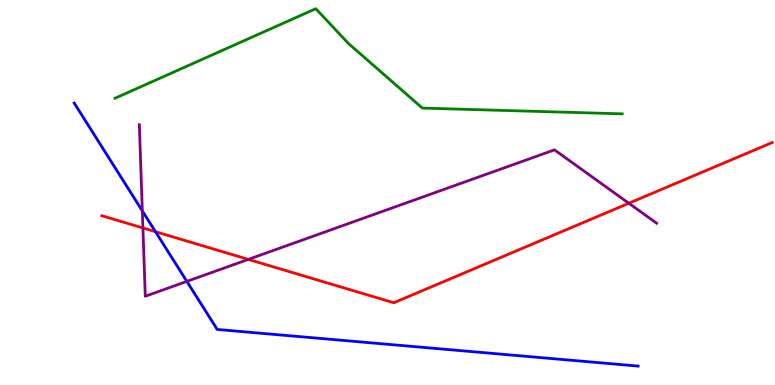[{'lines': ['blue', 'red'], 'intersections': [{'x': 2.01, 'y': 3.98}]}, {'lines': ['green', 'red'], 'intersections': []}, {'lines': ['purple', 'red'], 'intersections': [{'x': 1.84, 'y': 4.08}, {'x': 3.2, 'y': 3.26}, {'x': 8.11, 'y': 4.72}]}, {'lines': ['blue', 'green'], 'intersections': []}, {'lines': ['blue', 'purple'], 'intersections': [{'x': 1.84, 'y': 4.52}, {'x': 2.41, 'y': 2.69}]}, {'lines': ['green', 'purple'], 'intersections': []}]